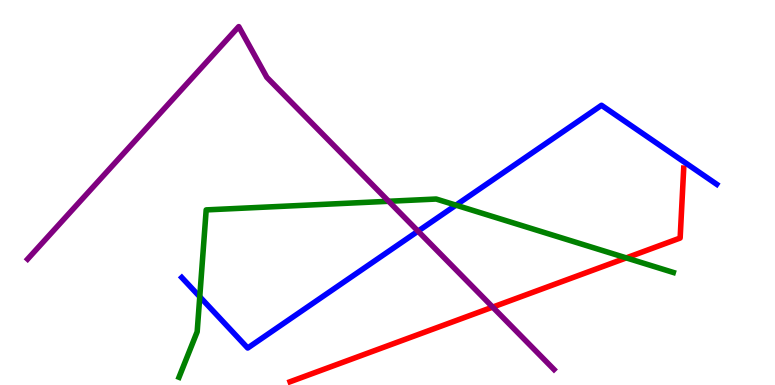[{'lines': ['blue', 'red'], 'intersections': []}, {'lines': ['green', 'red'], 'intersections': [{'x': 8.08, 'y': 3.3}]}, {'lines': ['purple', 'red'], 'intersections': [{'x': 6.36, 'y': 2.02}]}, {'lines': ['blue', 'green'], 'intersections': [{'x': 2.58, 'y': 2.29}, {'x': 5.88, 'y': 4.67}]}, {'lines': ['blue', 'purple'], 'intersections': [{'x': 5.39, 'y': 4.0}]}, {'lines': ['green', 'purple'], 'intersections': [{'x': 5.01, 'y': 4.77}]}]